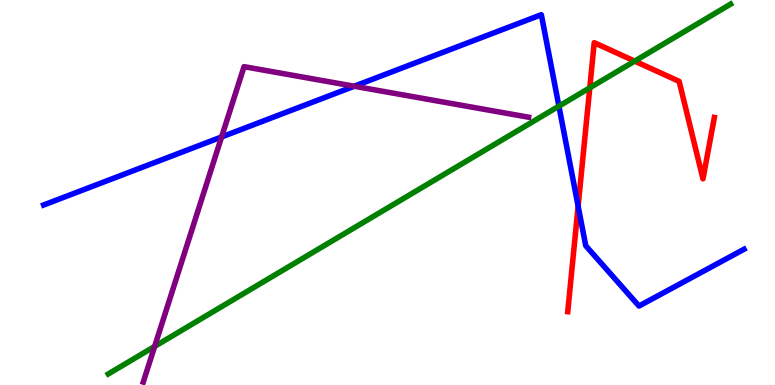[{'lines': ['blue', 'red'], 'intersections': [{'x': 7.46, 'y': 4.65}]}, {'lines': ['green', 'red'], 'intersections': [{'x': 7.61, 'y': 7.72}, {'x': 8.19, 'y': 8.41}]}, {'lines': ['purple', 'red'], 'intersections': []}, {'lines': ['blue', 'green'], 'intersections': [{'x': 7.21, 'y': 7.24}]}, {'lines': ['blue', 'purple'], 'intersections': [{'x': 2.86, 'y': 6.44}, {'x': 4.57, 'y': 7.76}]}, {'lines': ['green', 'purple'], 'intersections': [{'x': 2.0, 'y': 1.0}]}]